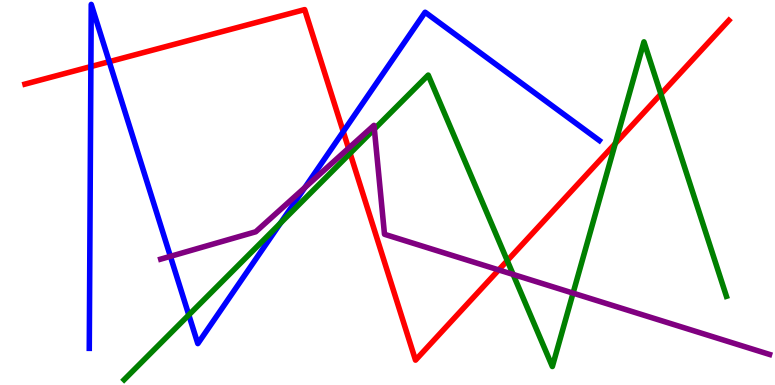[{'lines': ['blue', 'red'], 'intersections': [{'x': 1.17, 'y': 8.27}, {'x': 1.41, 'y': 8.4}, {'x': 4.43, 'y': 6.58}]}, {'lines': ['green', 'red'], 'intersections': [{'x': 4.52, 'y': 6.02}, {'x': 6.55, 'y': 3.23}, {'x': 7.94, 'y': 6.27}, {'x': 8.53, 'y': 7.56}]}, {'lines': ['purple', 'red'], 'intersections': [{'x': 4.5, 'y': 6.15}, {'x': 6.44, 'y': 2.99}]}, {'lines': ['blue', 'green'], 'intersections': [{'x': 2.44, 'y': 1.82}, {'x': 3.62, 'y': 4.21}]}, {'lines': ['blue', 'purple'], 'intersections': [{'x': 2.2, 'y': 3.34}, {'x': 3.93, 'y': 5.13}]}, {'lines': ['green', 'purple'], 'intersections': [{'x': 4.83, 'y': 6.65}, {'x': 6.62, 'y': 2.87}, {'x': 7.39, 'y': 2.39}]}]